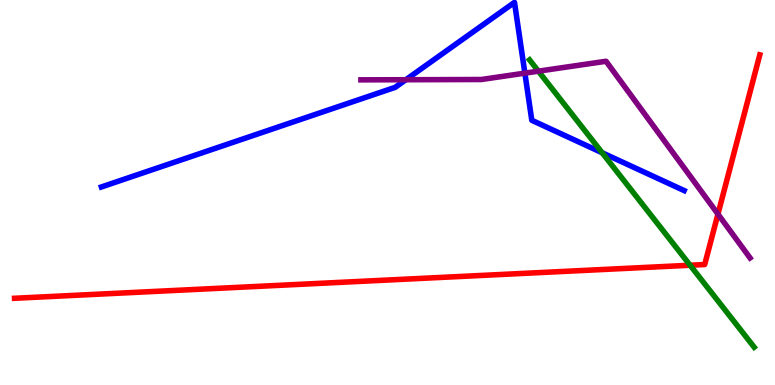[{'lines': ['blue', 'red'], 'intersections': []}, {'lines': ['green', 'red'], 'intersections': [{'x': 8.9, 'y': 3.11}]}, {'lines': ['purple', 'red'], 'intersections': [{'x': 9.26, 'y': 4.44}]}, {'lines': ['blue', 'green'], 'intersections': [{'x': 7.77, 'y': 6.03}]}, {'lines': ['blue', 'purple'], 'intersections': [{'x': 5.24, 'y': 7.93}, {'x': 6.77, 'y': 8.1}]}, {'lines': ['green', 'purple'], 'intersections': [{'x': 6.95, 'y': 8.15}]}]